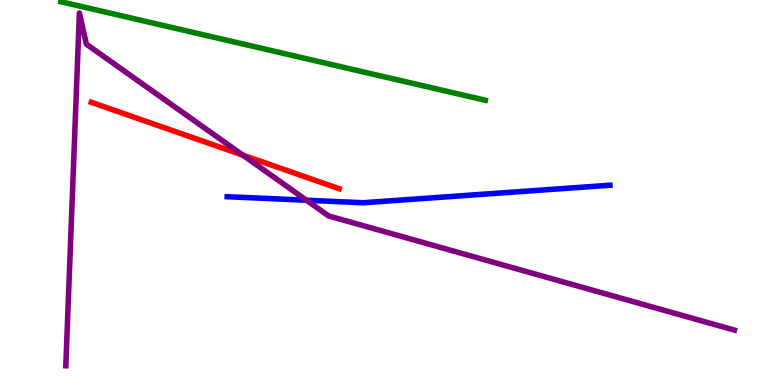[{'lines': ['blue', 'red'], 'intersections': []}, {'lines': ['green', 'red'], 'intersections': []}, {'lines': ['purple', 'red'], 'intersections': [{'x': 3.13, 'y': 5.97}]}, {'lines': ['blue', 'green'], 'intersections': []}, {'lines': ['blue', 'purple'], 'intersections': [{'x': 3.95, 'y': 4.8}]}, {'lines': ['green', 'purple'], 'intersections': []}]